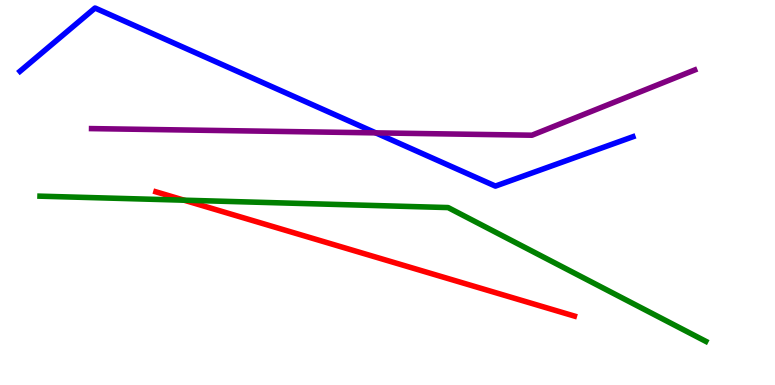[{'lines': ['blue', 'red'], 'intersections': []}, {'lines': ['green', 'red'], 'intersections': [{'x': 2.38, 'y': 4.8}]}, {'lines': ['purple', 'red'], 'intersections': []}, {'lines': ['blue', 'green'], 'intersections': []}, {'lines': ['blue', 'purple'], 'intersections': [{'x': 4.85, 'y': 6.55}]}, {'lines': ['green', 'purple'], 'intersections': []}]